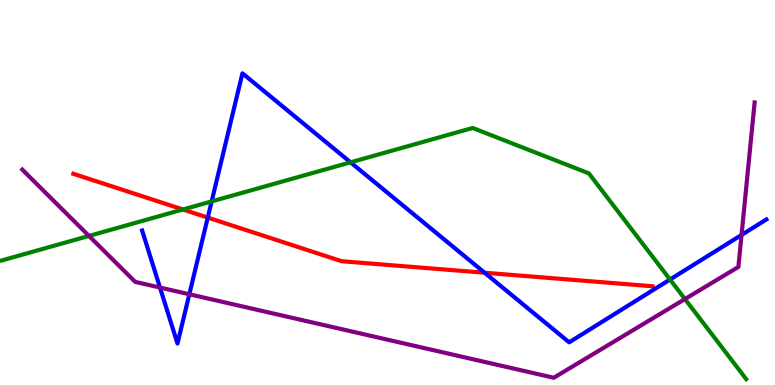[{'lines': ['blue', 'red'], 'intersections': [{'x': 2.68, 'y': 4.35}, {'x': 6.25, 'y': 2.92}]}, {'lines': ['green', 'red'], 'intersections': [{'x': 2.36, 'y': 4.56}]}, {'lines': ['purple', 'red'], 'intersections': []}, {'lines': ['blue', 'green'], 'intersections': [{'x': 2.73, 'y': 4.77}, {'x': 4.52, 'y': 5.78}, {'x': 8.65, 'y': 2.74}]}, {'lines': ['blue', 'purple'], 'intersections': [{'x': 2.06, 'y': 2.53}, {'x': 2.44, 'y': 2.36}, {'x': 9.57, 'y': 3.9}]}, {'lines': ['green', 'purple'], 'intersections': [{'x': 1.15, 'y': 3.87}, {'x': 8.84, 'y': 2.23}]}]